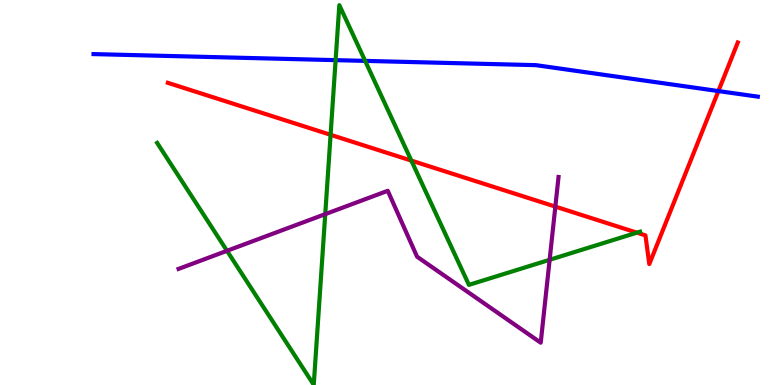[{'lines': ['blue', 'red'], 'intersections': [{'x': 9.27, 'y': 7.63}]}, {'lines': ['green', 'red'], 'intersections': [{'x': 4.27, 'y': 6.5}, {'x': 5.31, 'y': 5.83}, {'x': 8.22, 'y': 3.96}]}, {'lines': ['purple', 'red'], 'intersections': [{'x': 7.17, 'y': 4.63}]}, {'lines': ['blue', 'green'], 'intersections': [{'x': 4.33, 'y': 8.44}, {'x': 4.71, 'y': 8.42}]}, {'lines': ['blue', 'purple'], 'intersections': []}, {'lines': ['green', 'purple'], 'intersections': [{'x': 2.93, 'y': 3.49}, {'x': 4.2, 'y': 4.44}, {'x': 7.09, 'y': 3.25}]}]